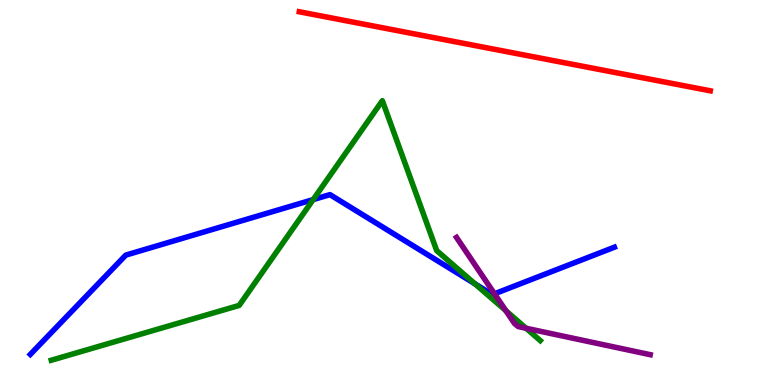[{'lines': ['blue', 'red'], 'intersections': []}, {'lines': ['green', 'red'], 'intersections': []}, {'lines': ['purple', 'red'], 'intersections': []}, {'lines': ['blue', 'green'], 'intersections': [{'x': 4.04, 'y': 4.82}, {'x': 6.13, 'y': 2.63}]}, {'lines': ['blue', 'purple'], 'intersections': [{'x': 6.38, 'y': 2.37}]}, {'lines': ['green', 'purple'], 'intersections': [{'x': 6.53, 'y': 1.93}, {'x': 6.79, 'y': 1.47}]}]